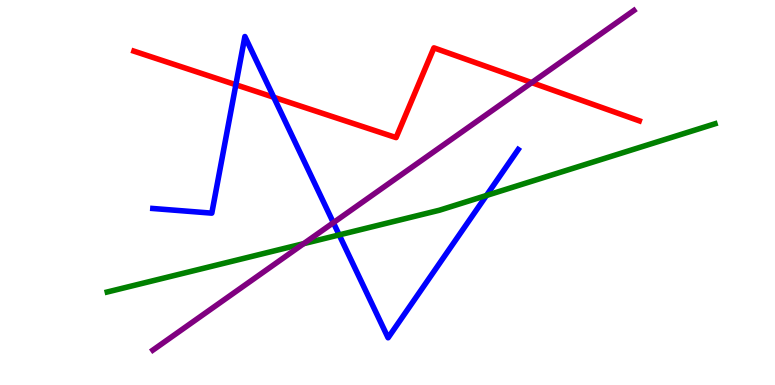[{'lines': ['blue', 'red'], 'intersections': [{'x': 3.04, 'y': 7.8}, {'x': 3.53, 'y': 7.47}]}, {'lines': ['green', 'red'], 'intersections': []}, {'lines': ['purple', 'red'], 'intersections': [{'x': 6.86, 'y': 7.85}]}, {'lines': ['blue', 'green'], 'intersections': [{'x': 4.38, 'y': 3.9}, {'x': 6.28, 'y': 4.92}]}, {'lines': ['blue', 'purple'], 'intersections': [{'x': 4.3, 'y': 4.22}]}, {'lines': ['green', 'purple'], 'intersections': [{'x': 3.92, 'y': 3.67}]}]